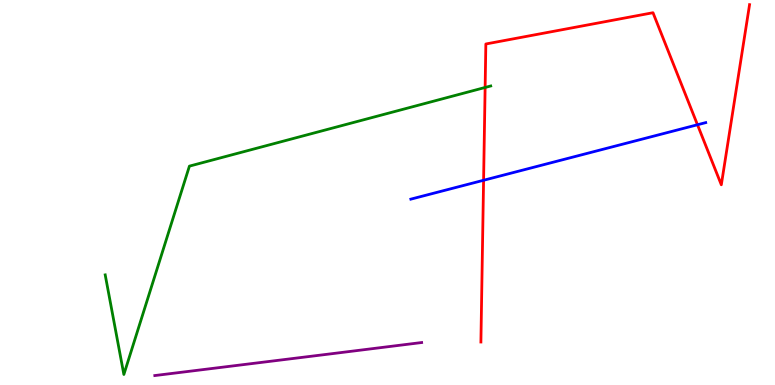[{'lines': ['blue', 'red'], 'intersections': [{'x': 6.24, 'y': 5.32}, {'x': 9.0, 'y': 6.76}]}, {'lines': ['green', 'red'], 'intersections': [{'x': 6.26, 'y': 7.73}]}, {'lines': ['purple', 'red'], 'intersections': []}, {'lines': ['blue', 'green'], 'intersections': []}, {'lines': ['blue', 'purple'], 'intersections': []}, {'lines': ['green', 'purple'], 'intersections': []}]